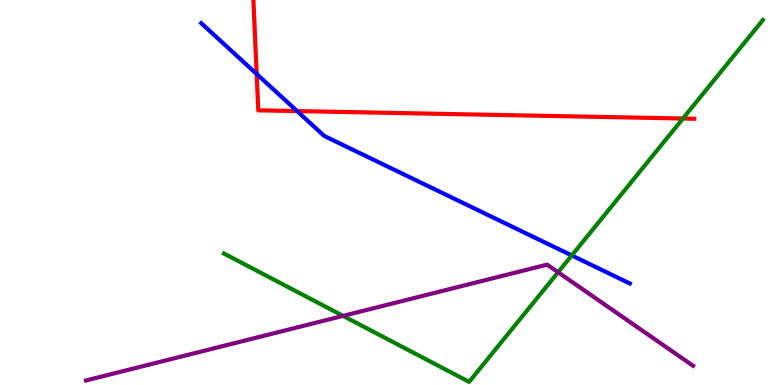[{'lines': ['blue', 'red'], 'intersections': [{'x': 3.31, 'y': 8.08}, {'x': 3.83, 'y': 7.11}]}, {'lines': ['green', 'red'], 'intersections': [{'x': 8.81, 'y': 6.92}]}, {'lines': ['purple', 'red'], 'intersections': []}, {'lines': ['blue', 'green'], 'intersections': [{'x': 7.38, 'y': 3.37}]}, {'lines': ['blue', 'purple'], 'intersections': []}, {'lines': ['green', 'purple'], 'intersections': [{'x': 4.43, 'y': 1.8}, {'x': 7.2, 'y': 2.93}]}]